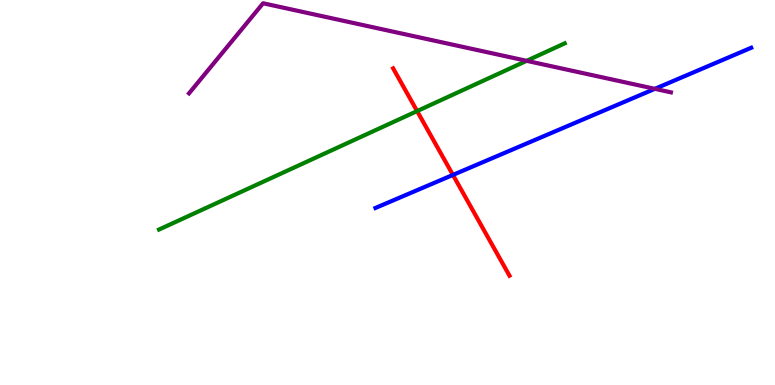[{'lines': ['blue', 'red'], 'intersections': [{'x': 5.84, 'y': 5.46}]}, {'lines': ['green', 'red'], 'intersections': [{'x': 5.38, 'y': 7.11}]}, {'lines': ['purple', 'red'], 'intersections': []}, {'lines': ['blue', 'green'], 'intersections': []}, {'lines': ['blue', 'purple'], 'intersections': [{'x': 8.45, 'y': 7.69}]}, {'lines': ['green', 'purple'], 'intersections': [{'x': 6.8, 'y': 8.42}]}]